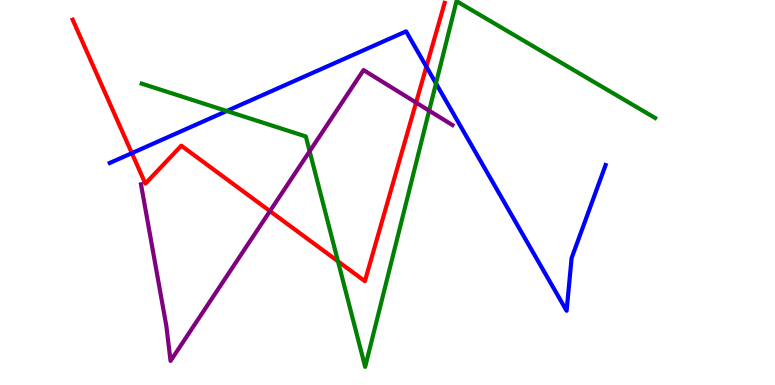[{'lines': ['blue', 'red'], 'intersections': [{'x': 1.7, 'y': 6.02}, {'x': 5.5, 'y': 8.27}]}, {'lines': ['green', 'red'], 'intersections': [{'x': 4.36, 'y': 3.21}]}, {'lines': ['purple', 'red'], 'intersections': [{'x': 3.48, 'y': 4.52}, {'x': 5.37, 'y': 7.34}]}, {'lines': ['blue', 'green'], 'intersections': [{'x': 2.93, 'y': 7.12}, {'x': 5.63, 'y': 7.83}]}, {'lines': ['blue', 'purple'], 'intersections': []}, {'lines': ['green', 'purple'], 'intersections': [{'x': 4.0, 'y': 6.07}, {'x': 5.54, 'y': 7.13}]}]